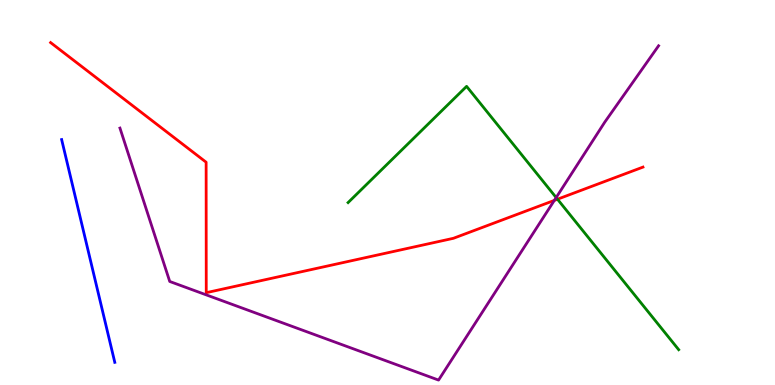[{'lines': ['blue', 'red'], 'intersections': []}, {'lines': ['green', 'red'], 'intersections': [{'x': 7.19, 'y': 4.83}]}, {'lines': ['purple', 'red'], 'intersections': [{'x': 7.15, 'y': 4.79}]}, {'lines': ['blue', 'green'], 'intersections': []}, {'lines': ['blue', 'purple'], 'intersections': []}, {'lines': ['green', 'purple'], 'intersections': [{'x': 7.18, 'y': 4.87}]}]